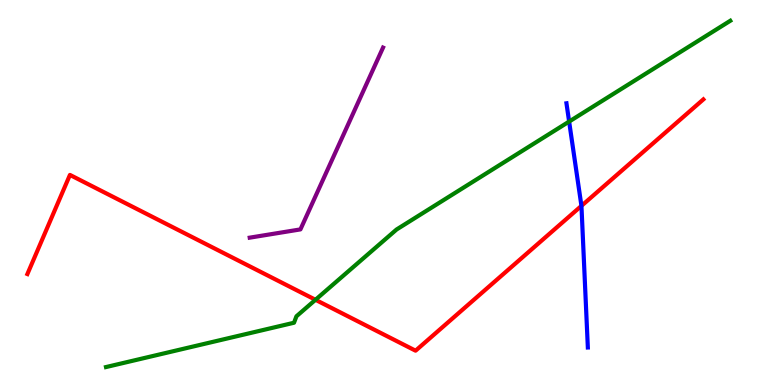[{'lines': ['blue', 'red'], 'intersections': [{'x': 7.5, 'y': 4.65}]}, {'lines': ['green', 'red'], 'intersections': [{'x': 4.07, 'y': 2.21}]}, {'lines': ['purple', 'red'], 'intersections': []}, {'lines': ['blue', 'green'], 'intersections': [{'x': 7.34, 'y': 6.84}]}, {'lines': ['blue', 'purple'], 'intersections': []}, {'lines': ['green', 'purple'], 'intersections': []}]